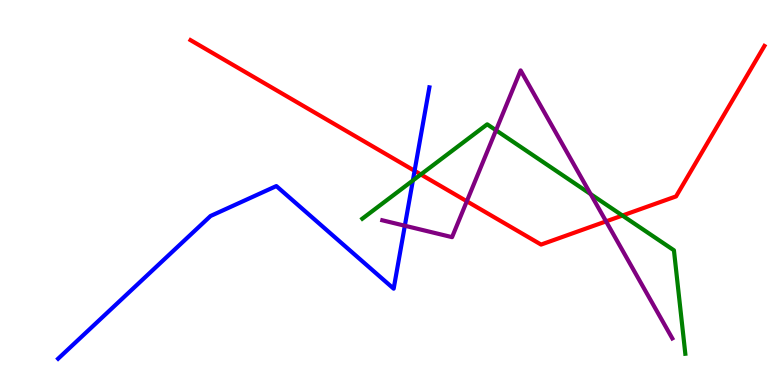[{'lines': ['blue', 'red'], 'intersections': [{'x': 5.35, 'y': 5.56}]}, {'lines': ['green', 'red'], 'intersections': [{'x': 5.43, 'y': 5.47}, {'x': 8.03, 'y': 4.4}]}, {'lines': ['purple', 'red'], 'intersections': [{'x': 6.02, 'y': 4.77}, {'x': 7.82, 'y': 4.25}]}, {'lines': ['blue', 'green'], 'intersections': [{'x': 5.33, 'y': 5.31}]}, {'lines': ['blue', 'purple'], 'intersections': [{'x': 5.22, 'y': 4.14}]}, {'lines': ['green', 'purple'], 'intersections': [{'x': 6.4, 'y': 6.62}, {'x': 7.62, 'y': 4.96}]}]